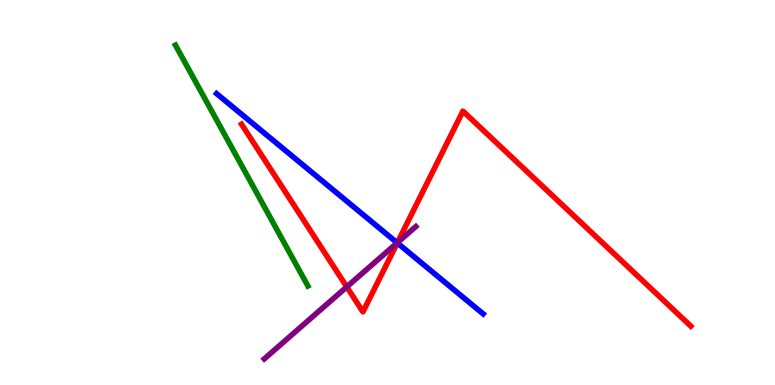[{'lines': ['blue', 'red'], 'intersections': [{'x': 5.13, 'y': 3.69}]}, {'lines': ['green', 'red'], 'intersections': []}, {'lines': ['purple', 'red'], 'intersections': [{'x': 4.47, 'y': 2.55}, {'x': 5.13, 'y': 3.7}]}, {'lines': ['blue', 'green'], 'intersections': []}, {'lines': ['blue', 'purple'], 'intersections': [{'x': 5.13, 'y': 3.69}]}, {'lines': ['green', 'purple'], 'intersections': []}]